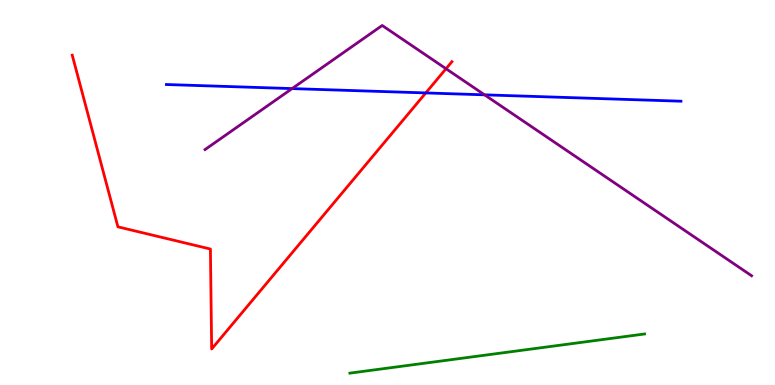[{'lines': ['blue', 'red'], 'intersections': [{'x': 5.49, 'y': 7.59}]}, {'lines': ['green', 'red'], 'intersections': []}, {'lines': ['purple', 'red'], 'intersections': [{'x': 5.76, 'y': 8.21}]}, {'lines': ['blue', 'green'], 'intersections': []}, {'lines': ['blue', 'purple'], 'intersections': [{'x': 3.77, 'y': 7.7}, {'x': 6.25, 'y': 7.54}]}, {'lines': ['green', 'purple'], 'intersections': []}]